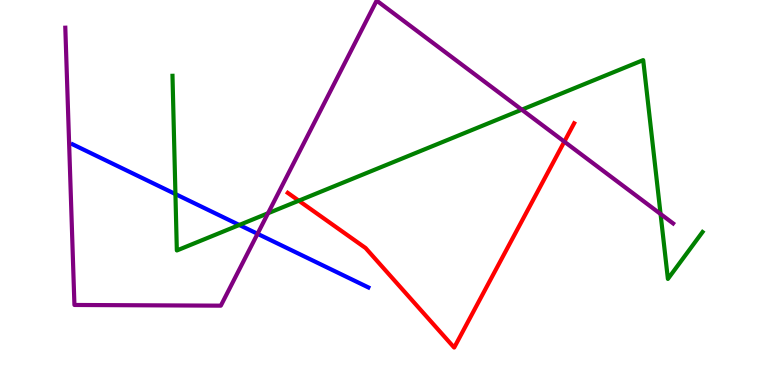[{'lines': ['blue', 'red'], 'intersections': []}, {'lines': ['green', 'red'], 'intersections': [{'x': 3.86, 'y': 4.79}]}, {'lines': ['purple', 'red'], 'intersections': [{'x': 7.28, 'y': 6.32}]}, {'lines': ['blue', 'green'], 'intersections': [{'x': 2.26, 'y': 4.96}, {'x': 3.09, 'y': 4.16}]}, {'lines': ['blue', 'purple'], 'intersections': [{'x': 3.32, 'y': 3.93}]}, {'lines': ['green', 'purple'], 'intersections': [{'x': 3.46, 'y': 4.46}, {'x': 6.73, 'y': 7.15}, {'x': 8.52, 'y': 4.44}]}]